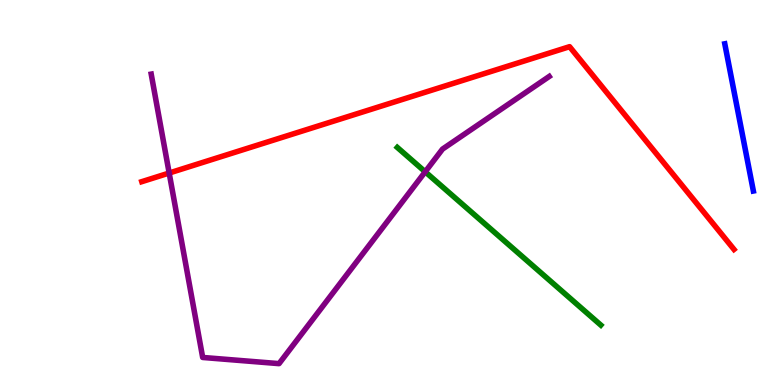[{'lines': ['blue', 'red'], 'intersections': []}, {'lines': ['green', 'red'], 'intersections': []}, {'lines': ['purple', 'red'], 'intersections': [{'x': 2.18, 'y': 5.51}]}, {'lines': ['blue', 'green'], 'intersections': []}, {'lines': ['blue', 'purple'], 'intersections': []}, {'lines': ['green', 'purple'], 'intersections': [{'x': 5.49, 'y': 5.54}]}]